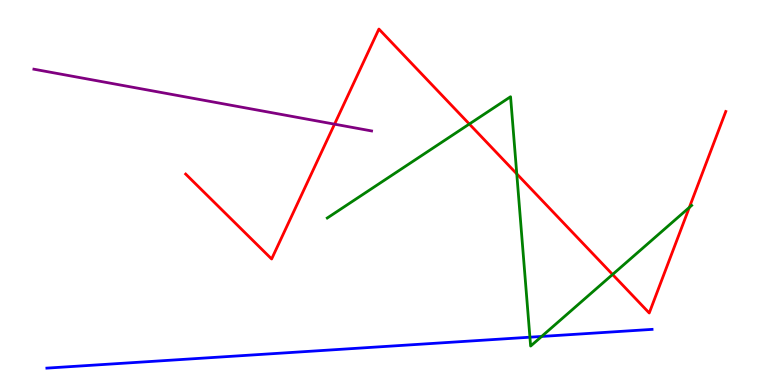[{'lines': ['blue', 'red'], 'intersections': []}, {'lines': ['green', 'red'], 'intersections': [{'x': 6.06, 'y': 6.78}, {'x': 6.67, 'y': 5.48}, {'x': 7.9, 'y': 2.87}, {'x': 8.89, 'y': 4.61}]}, {'lines': ['purple', 'red'], 'intersections': [{'x': 4.32, 'y': 6.77}]}, {'lines': ['blue', 'green'], 'intersections': [{'x': 6.84, 'y': 1.24}, {'x': 6.99, 'y': 1.26}]}, {'lines': ['blue', 'purple'], 'intersections': []}, {'lines': ['green', 'purple'], 'intersections': []}]